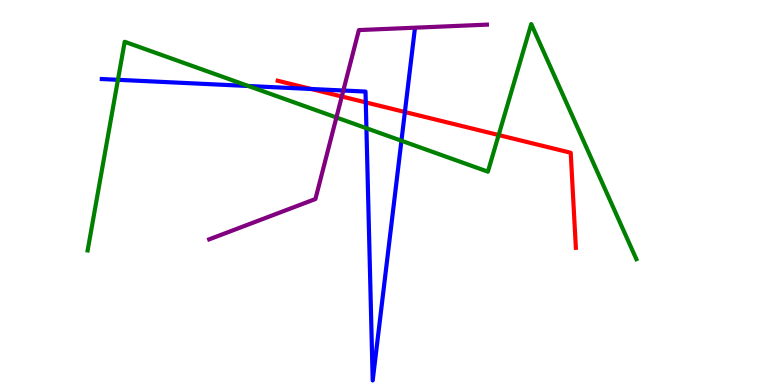[{'lines': ['blue', 'red'], 'intersections': [{'x': 4.02, 'y': 7.69}, {'x': 4.72, 'y': 7.34}, {'x': 5.22, 'y': 7.09}]}, {'lines': ['green', 'red'], 'intersections': [{'x': 6.43, 'y': 6.49}]}, {'lines': ['purple', 'red'], 'intersections': [{'x': 4.41, 'y': 7.49}]}, {'lines': ['blue', 'green'], 'intersections': [{'x': 1.52, 'y': 7.93}, {'x': 3.2, 'y': 7.77}, {'x': 4.73, 'y': 6.67}, {'x': 5.18, 'y': 6.34}]}, {'lines': ['blue', 'purple'], 'intersections': [{'x': 4.43, 'y': 7.65}]}, {'lines': ['green', 'purple'], 'intersections': [{'x': 4.34, 'y': 6.95}]}]